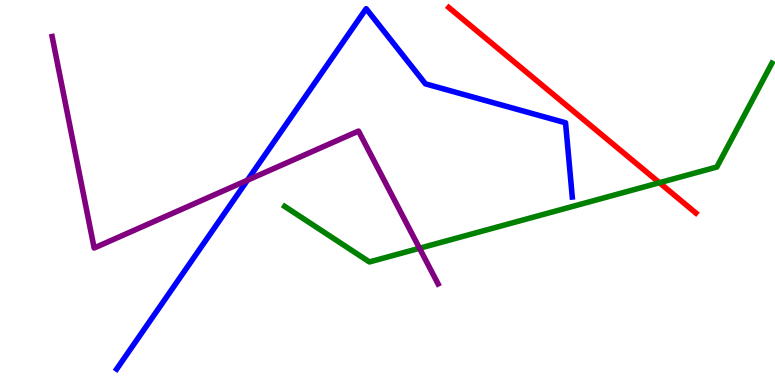[{'lines': ['blue', 'red'], 'intersections': []}, {'lines': ['green', 'red'], 'intersections': [{'x': 8.51, 'y': 5.25}]}, {'lines': ['purple', 'red'], 'intersections': []}, {'lines': ['blue', 'green'], 'intersections': []}, {'lines': ['blue', 'purple'], 'intersections': [{'x': 3.19, 'y': 5.32}]}, {'lines': ['green', 'purple'], 'intersections': [{'x': 5.41, 'y': 3.55}]}]